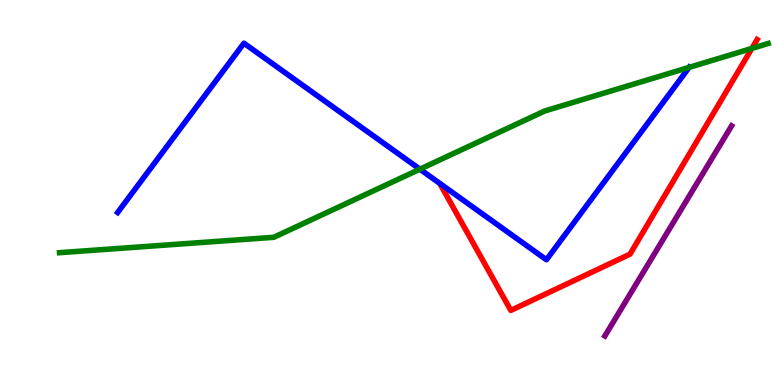[{'lines': ['blue', 'red'], 'intersections': []}, {'lines': ['green', 'red'], 'intersections': [{'x': 9.7, 'y': 8.74}]}, {'lines': ['purple', 'red'], 'intersections': []}, {'lines': ['blue', 'green'], 'intersections': [{'x': 5.42, 'y': 5.61}, {'x': 8.89, 'y': 8.25}]}, {'lines': ['blue', 'purple'], 'intersections': []}, {'lines': ['green', 'purple'], 'intersections': []}]